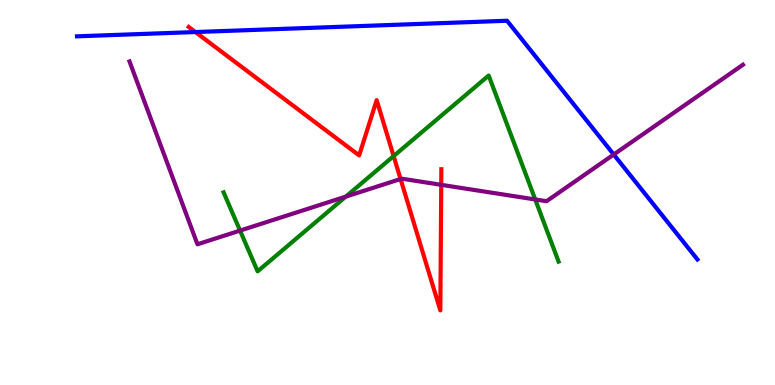[{'lines': ['blue', 'red'], 'intersections': [{'x': 2.52, 'y': 9.17}]}, {'lines': ['green', 'red'], 'intersections': [{'x': 5.08, 'y': 5.95}]}, {'lines': ['purple', 'red'], 'intersections': [{'x': 5.17, 'y': 5.35}, {'x': 5.69, 'y': 5.2}]}, {'lines': ['blue', 'green'], 'intersections': []}, {'lines': ['blue', 'purple'], 'intersections': [{'x': 7.92, 'y': 5.99}]}, {'lines': ['green', 'purple'], 'intersections': [{'x': 3.1, 'y': 4.01}, {'x': 4.46, 'y': 4.89}, {'x': 6.91, 'y': 4.82}]}]